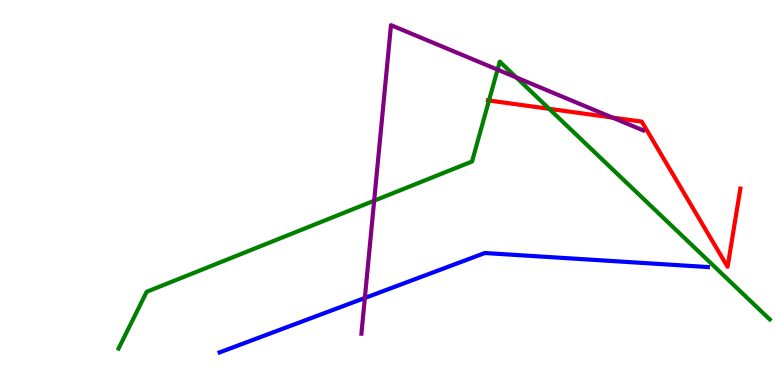[{'lines': ['blue', 'red'], 'intersections': []}, {'lines': ['green', 'red'], 'intersections': [{'x': 6.31, 'y': 7.39}, {'x': 7.09, 'y': 7.17}]}, {'lines': ['purple', 'red'], 'intersections': [{'x': 7.9, 'y': 6.95}]}, {'lines': ['blue', 'green'], 'intersections': []}, {'lines': ['blue', 'purple'], 'intersections': [{'x': 4.71, 'y': 2.26}]}, {'lines': ['green', 'purple'], 'intersections': [{'x': 4.83, 'y': 4.79}, {'x': 6.42, 'y': 8.19}, {'x': 6.66, 'y': 7.99}]}]